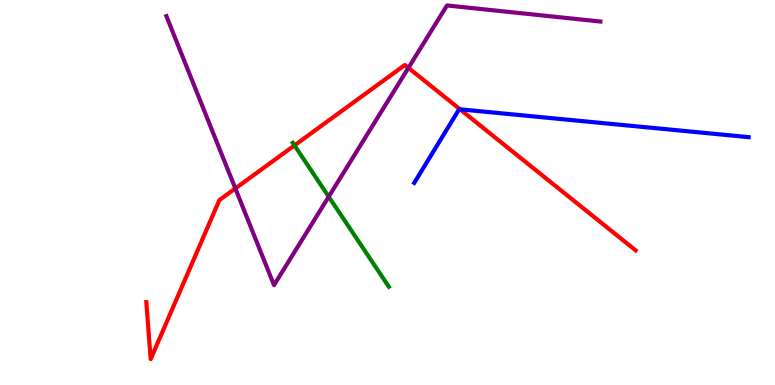[{'lines': ['blue', 'red'], 'intersections': [{'x': 5.94, 'y': 7.16}]}, {'lines': ['green', 'red'], 'intersections': [{'x': 3.8, 'y': 6.22}]}, {'lines': ['purple', 'red'], 'intersections': [{'x': 3.04, 'y': 5.11}, {'x': 5.27, 'y': 8.24}]}, {'lines': ['blue', 'green'], 'intersections': []}, {'lines': ['blue', 'purple'], 'intersections': []}, {'lines': ['green', 'purple'], 'intersections': [{'x': 4.24, 'y': 4.89}]}]